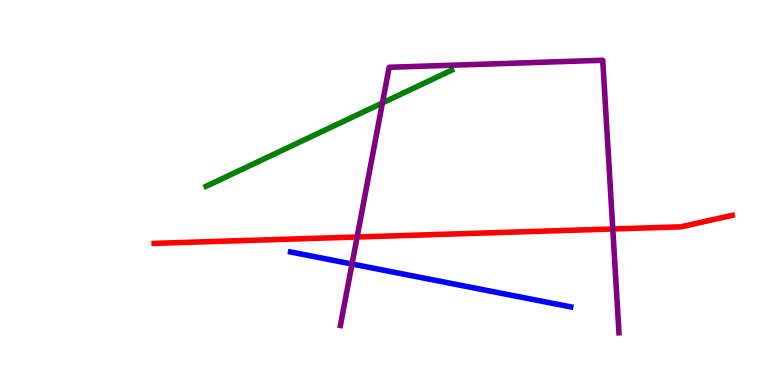[{'lines': ['blue', 'red'], 'intersections': []}, {'lines': ['green', 'red'], 'intersections': []}, {'lines': ['purple', 'red'], 'intersections': [{'x': 4.61, 'y': 3.84}, {'x': 7.91, 'y': 4.05}]}, {'lines': ['blue', 'green'], 'intersections': []}, {'lines': ['blue', 'purple'], 'intersections': [{'x': 4.54, 'y': 3.14}]}, {'lines': ['green', 'purple'], 'intersections': [{'x': 4.93, 'y': 7.33}]}]